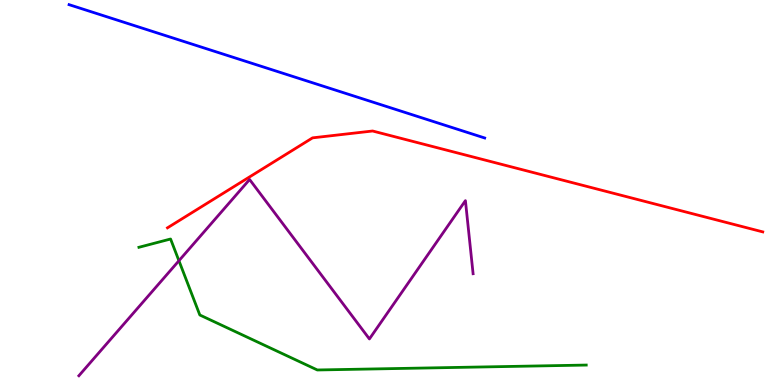[{'lines': ['blue', 'red'], 'intersections': []}, {'lines': ['green', 'red'], 'intersections': []}, {'lines': ['purple', 'red'], 'intersections': []}, {'lines': ['blue', 'green'], 'intersections': []}, {'lines': ['blue', 'purple'], 'intersections': []}, {'lines': ['green', 'purple'], 'intersections': [{'x': 2.31, 'y': 3.23}]}]